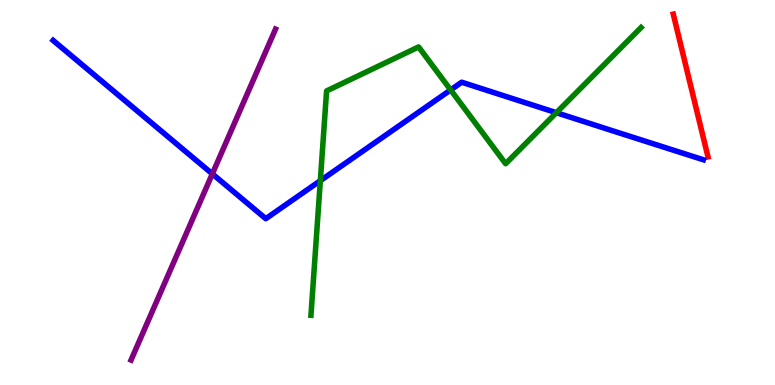[{'lines': ['blue', 'red'], 'intersections': []}, {'lines': ['green', 'red'], 'intersections': []}, {'lines': ['purple', 'red'], 'intersections': []}, {'lines': ['blue', 'green'], 'intersections': [{'x': 4.13, 'y': 5.31}, {'x': 5.81, 'y': 7.66}, {'x': 7.18, 'y': 7.07}]}, {'lines': ['blue', 'purple'], 'intersections': [{'x': 2.74, 'y': 5.48}]}, {'lines': ['green', 'purple'], 'intersections': []}]